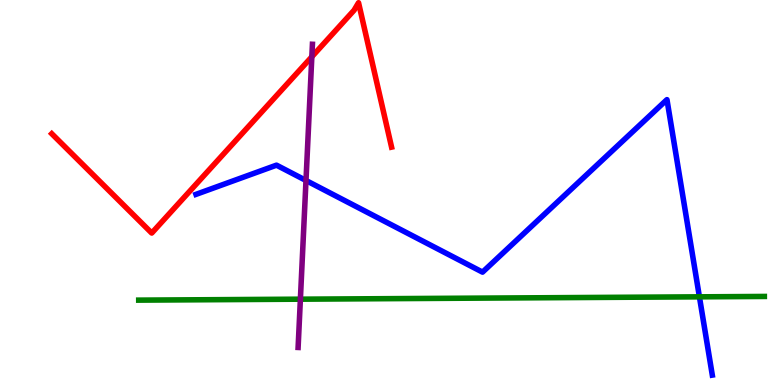[{'lines': ['blue', 'red'], 'intersections': []}, {'lines': ['green', 'red'], 'intersections': []}, {'lines': ['purple', 'red'], 'intersections': [{'x': 4.02, 'y': 8.53}]}, {'lines': ['blue', 'green'], 'intersections': [{'x': 9.02, 'y': 2.29}]}, {'lines': ['blue', 'purple'], 'intersections': [{'x': 3.95, 'y': 5.31}]}, {'lines': ['green', 'purple'], 'intersections': [{'x': 3.88, 'y': 2.23}]}]